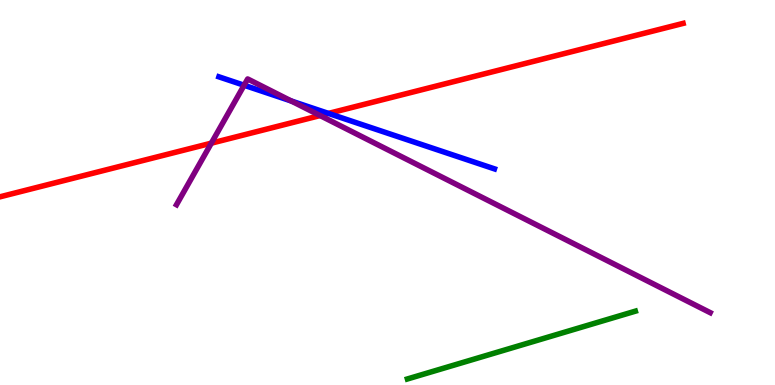[{'lines': ['blue', 'red'], 'intersections': [{'x': 4.24, 'y': 7.05}]}, {'lines': ['green', 'red'], 'intersections': []}, {'lines': ['purple', 'red'], 'intersections': [{'x': 2.73, 'y': 6.28}, {'x': 4.13, 'y': 7.0}]}, {'lines': ['blue', 'green'], 'intersections': []}, {'lines': ['blue', 'purple'], 'intersections': [{'x': 3.15, 'y': 7.79}, {'x': 3.76, 'y': 7.38}]}, {'lines': ['green', 'purple'], 'intersections': []}]